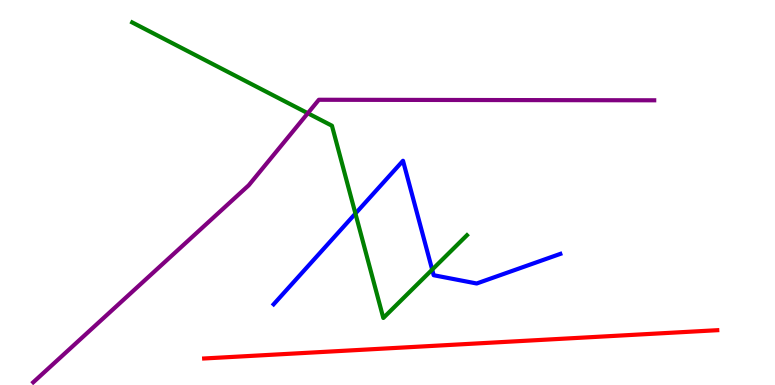[{'lines': ['blue', 'red'], 'intersections': []}, {'lines': ['green', 'red'], 'intersections': []}, {'lines': ['purple', 'red'], 'intersections': []}, {'lines': ['blue', 'green'], 'intersections': [{'x': 4.59, 'y': 4.45}, {'x': 5.58, 'y': 3.0}]}, {'lines': ['blue', 'purple'], 'intersections': []}, {'lines': ['green', 'purple'], 'intersections': [{'x': 3.97, 'y': 7.06}]}]